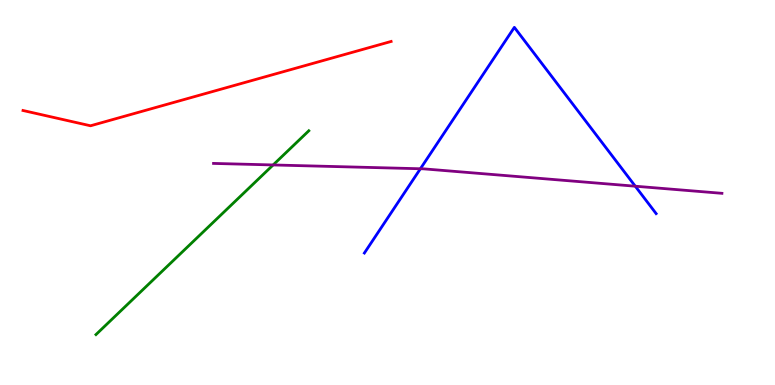[{'lines': ['blue', 'red'], 'intersections': []}, {'lines': ['green', 'red'], 'intersections': []}, {'lines': ['purple', 'red'], 'intersections': []}, {'lines': ['blue', 'green'], 'intersections': []}, {'lines': ['blue', 'purple'], 'intersections': [{'x': 5.42, 'y': 5.62}, {'x': 8.2, 'y': 5.16}]}, {'lines': ['green', 'purple'], 'intersections': [{'x': 3.52, 'y': 5.72}]}]